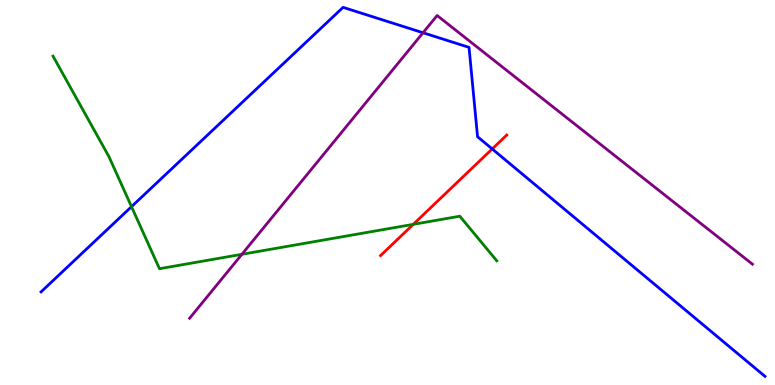[{'lines': ['blue', 'red'], 'intersections': [{'x': 6.35, 'y': 6.13}]}, {'lines': ['green', 'red'], 'intersections': [{'x': 5.33, 'y': 4.17}]}, {'lines': ['purple', 'red'], 'intersections': []}, {'lines': ['blue', 'green'], 'intersections': [{'x': 1.7, 'y': 4.63}]}, {'lines': ['blue', 'purple'], 'intersections': [{'x': 5.46, 'y': 9.15}]}, {'lines': ['green', 'purple'], 'intersections': [{'x': 3.12, 'y': 3.39}]}]